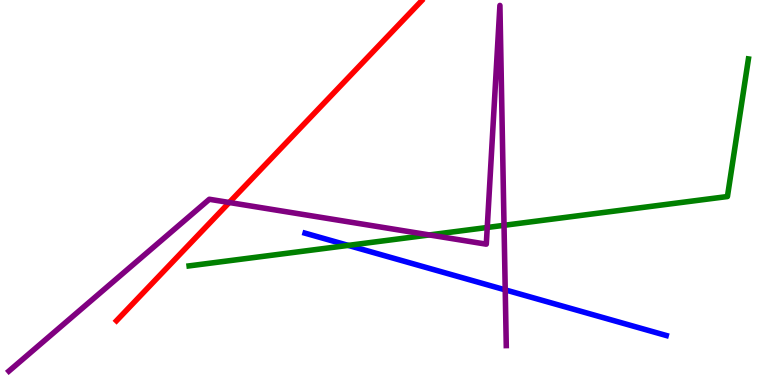[{'lines': ['blue', 'red'], 'intersections': []}, {'lines': ['green', 'red'], 'intersections': []}, {'lines': ['purple', 'red'], 'intersections': [{'x': 2.96, 'y': 4.74}]}, {'lines': ['blue', 'green'], 'intersections': [{'x': 4.49, 'y': 3.63}]}, {'lines': ['blue', 'purple'], 'intersections': [{'x': 6.52, 'y': 2.47}]}, {'lines': ['green', 'purple'], 'intersections': [{'x': 5.54, 'y': 3.9}, {'x': 6.29, 'y': 4.09}, {'x': 6.5, 'y': 4.15}]}]